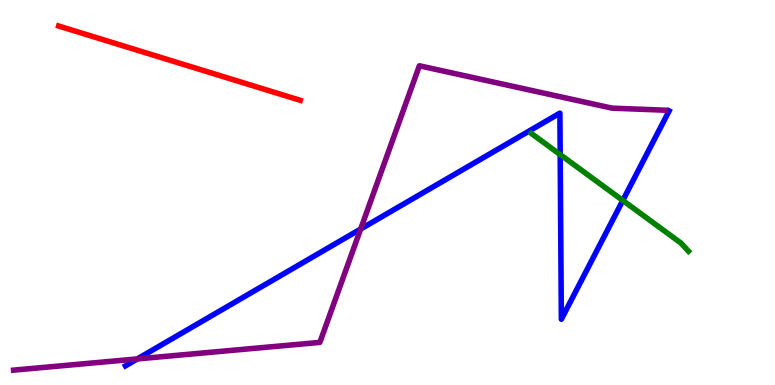[{'lines': ['blue', 'red'], 'intersections': []}, {'lines': ['green', 'red'], 'intersections': []}, {'lines': ['purple', 'red'], 'intersections': []}, {'lines': ['blue', 'green'], 'intersections': [{'x': 7.23, 'y': 5.98}, {'x': 8.04, 'y': 4.79}]}, {'lines': ['blue', 'purple'], 'intersections': [{'x': 1.77, 'y': 0.677}, {'x': 4.65, 'y': 4.05}]}, {'lines': ['green', 'purple'], 'intersections': []}]